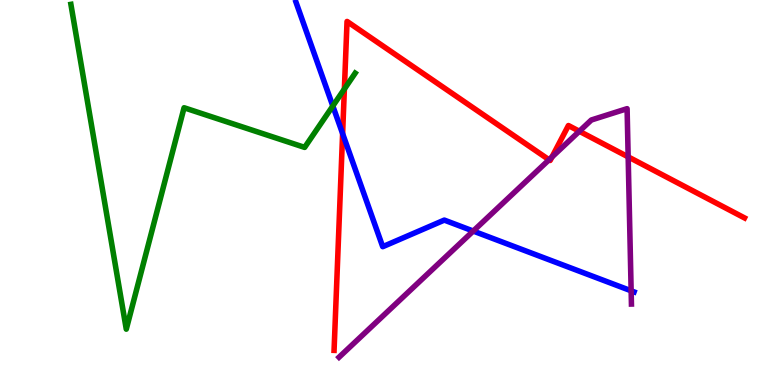[{'lines': ['blue', 'red'], 'intersections': [{'x': 4.42, 'y': 6.53}]}, {'lines': ['green', 'red'], 'intersections': [{'x': 4.44, 'y': 7.69}]}, {'lines': ['purple', 'red'], 'intersections': [{'x': 7.08, 'y': 5.85}, {'x': 7.12, 'y': 5.92}, {'x': 7.48, 'y': 6.59}, {'x': 8.11, 'y': 5.93}]}, {'lines': ['blue', 'green'], 'intersections': [{'x': 4.29, 'y': 7.25}]}, {'lines': ['blue', 'purple'], 'intersections': [{'x': 6.11, 'y': 4.0}, {'x': 8.14, 'y': 2.45}]}, {'lines': ['green', 'purple'], 'intersections': []}]